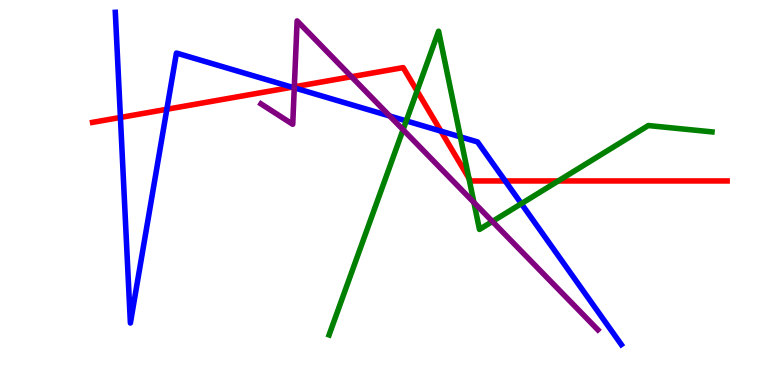[{'lines': ['blue', 'red'], 'intersections': [{'x': 1.55, 'y': 6.95}, {'x': 2.15, 'y': 7.16}, {'x': 3.77, 'y': 7.74}, {'x': 5.69, 'y': 6.59}, {'x': 6.52, 'y': 5.3}]}, {'lines': ['green', 'red'], 'intersections': [{'x': 5.38, 'y': 7.64}, {'x': 6.05, 'y': 5.37}, {'x': 7.2, 'y': 5.3}]}, {'lines': ['purple', 'red'], 'intersections': [{'x': 3.8, 'y': 7.75}, {'x': 4.54, 'y': 8.01}]}, {'lines': ['blue', 'green'], 'intersections': [{'x': 5.24, 'y': 6.86}, {'x': 5.94, 'y': 6.45}, {'x': 6.73, 'y': 4.71}]}, {'lines': ['blue', 'purple'], 'intersections': [{'x': 3.8, 'y': 7.72}, {'x': 5.03, 'y': 6.99}]}, {'lines': ['green', 'purple'], 'intersections': [{'x': 5.2, 'y': 6.63}, {'x': 6.12, 'y': 4.74}, {'x': 6.35, 'y': 4.25}]}]